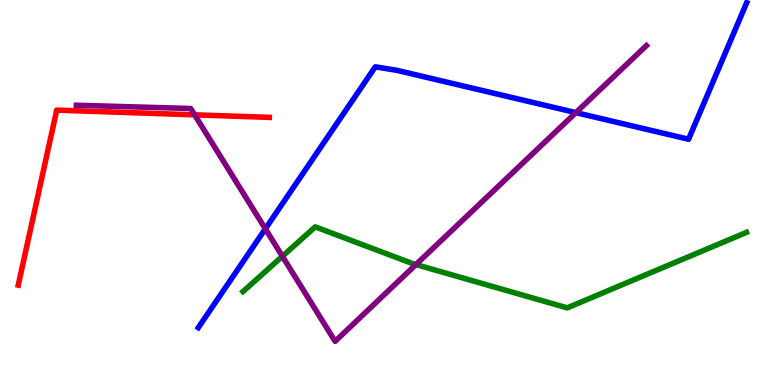[{'lines': ['blue', 'red'], 'intersections': []}, {'lines': ['green', 'red'], 'intersections': []}, {'lines': ['purple', 'red'], 'intersections': [{'x': 2.51, 'y': 7.02}]}, {'lines': ['blue', 'green'], 'intersections': []}, {'lines': ['blue', 'purple'], 'intersections': [{'x': 3.42, 'y': 4.06}, {'x': 7.43, 'y': 7.07}]}, {'lines': ['green', 'purple'], 'intersections': [{'x': 3.64, 'y': 3.34}, {'x': 5.37, 'y': 3.13}]}]